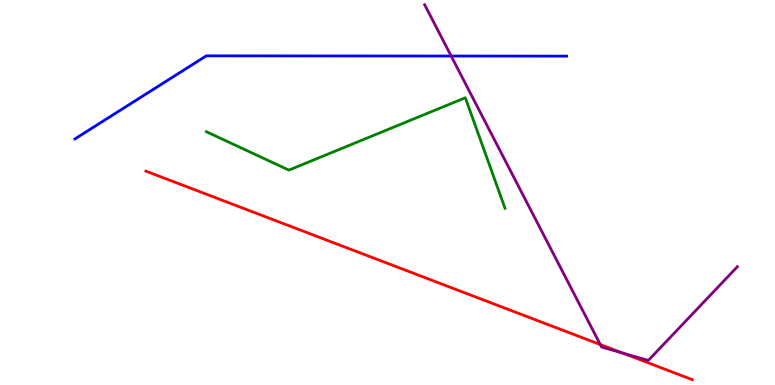[{'lines': ['blue', 'red'], 'intersections': []}, {'lines': ['green', 'red'], 'intersections': []}, {'lines': ['purple', 'red'], 'intersections': [{'x': 7.75, 'y': 1.05}, {'x': 8.03, 'y': 0.831}]}, {'lines': ['blue', 'green'], 'intersections': []}, {'lines': ['blue', 'purple'], 'intersections': [{'x': 5.82, 'y': 8.54}]}, {'lines': ['green', 'purple'], 'intersections': []}]